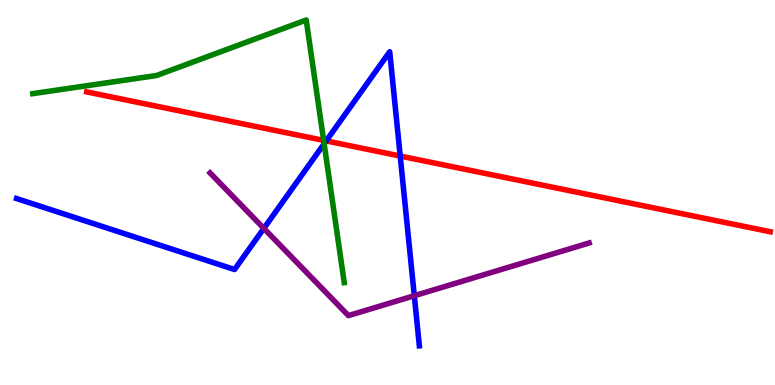[{'lines': ['blue', 'red'], 'intersections': [{'x': 4.21, 'y': 6.34}, {'x': 5.16, 'y': 5.95}]}, {'lines': ['green', 'red'], 'intersections': [{'x': 4.18, 'y': 6.35}]}, {'lines': ['purple', 'red'], 'intersections': []}, {'lines': ['blue', 'green'], 'intersections': [{'x': 4.18, 'y': 6.27}]}, {'lines': ['blue', 'purple'], 'intersections': [{'x': 3.4, 'y': 4.07}, {'x': 5.35, 'y': 2.32}]}, {'lines': ['green', 'purple'], 'intersections': []}]